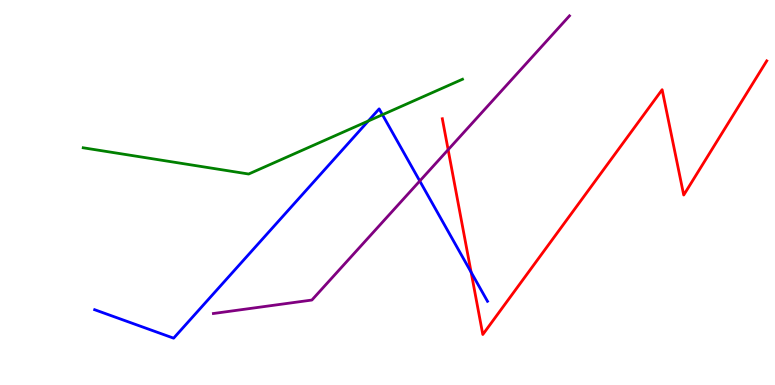[{'lines': ['blue', 'red'], 'intersections': [{'x': 6.08, 'y': 2.93}]}, {'lines': ['green', 'red'], 'intersections': []}, {'lines': ['purple', 'red'], 'intersections': [{'x': 5.78, 'y': 6.11}]}, {'lines': ['blue', 'green'], 'intersections': [{'x': 4.75, 'y': 6.86}, {'x': 4.93, 'y': 7.02}]}, {'lines': ['blue', 'purple'], 'intersections': [{'x': 5.42, 'y': 5.3}]}, {'lines': ['green', 'purple'], 'intersections': []}]